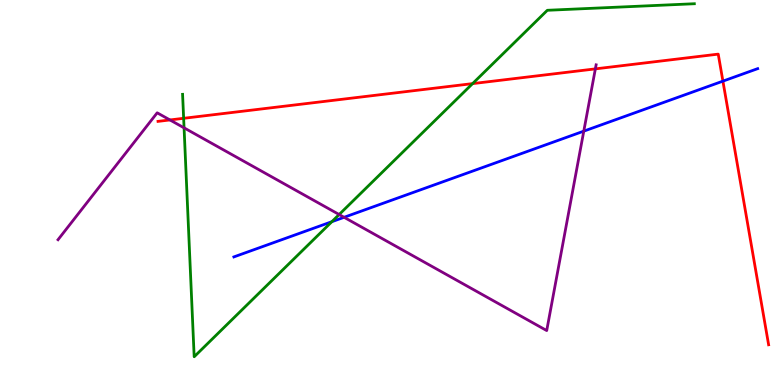[{'lines': ['blue', 'red'], 'intersections': [{'x': 9.33, 'y': 7.89}]}, {'lines': ['green', 'red'], 'intersections': [{'x': 2.37, 'y': 6.93}, {'x': 6.1, 'y': 7.83}]}, {'lines': ['purple', 'red'], 'intersections': [{'x': 2.19, 'y': 6.88}, {'x': 7.68, 'y': 8.21}]}, {'lines': ['blue', 'green'], 'intersections': [{'x': 4.28, 'y': 4.24}]}, {'lines': ['blue', 'purple'], 'intersections': [{'x': 4.44, 'y': 4.36}, {'x': 7.53, 'y': 6.59}]}, {'lines': ['green', 'purple'], 'intersections': [{'x': 2.38, 'y': 6.68}, {'x': 4.38, 'y': 4.43}]}]